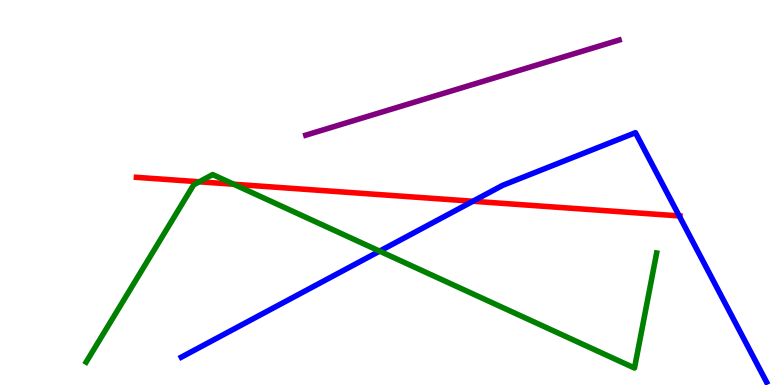[{'lines': ['blue', 'red'], 'intersections': [{'x': 6.1, 'y': 4.77}, {'x': 8.76, 'y': 4.39}]}, {'lines': ['green', 'red'], 'intersections': [{'x': 2.57, 'y': 5.28}, {'x': 3.02, 'y': 5.21}]}, {'lines': ['purple', 'red'], 'intersections': []}, {'lines': ['blue', 'green'], 'intersections': [{'x': 4.9, 'y': 3.48}]}, {'lines': ['blue', 'purple'], 'intersections': []}, {'lines': ['green', 'purple'], 'intersections': []}]